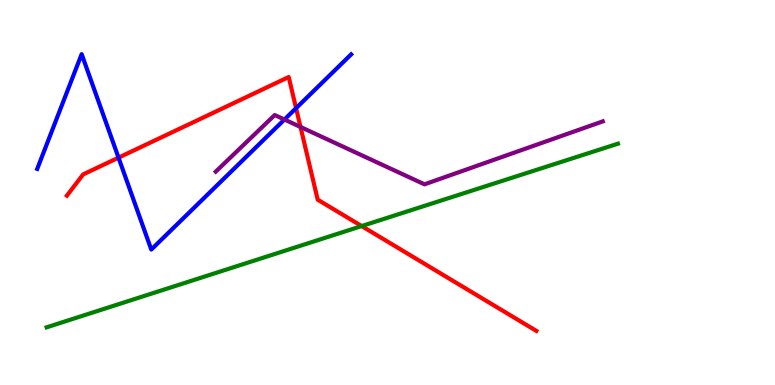[{'lines': ['blue', 'red'], 'intersections': [{'x': 1.53, 'y': 5.91}, {'x': 3.82, 'y': 7.19}]}, {'lines': ['green', 'red'], 'intersections': [{'x': 4.67, 'y': 4.13}]}, {'lines': ['purple', 'red'], 'intersections': [{'x': 3.88, 'y': 6.7}]}, {'lines': ['blue', 'green'], 'intersections': []}, {'lines': ['blue', 'purple'], 'intersections': [{'x': 3.67, 'y': 6.9}]}, {'lines': ['green', 'purple'], 'intersections': []}]